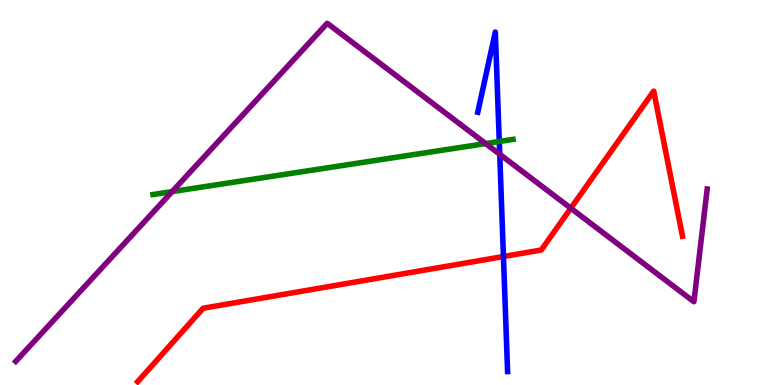[{'lines': ['blue', 'red'], 'intersections': [{'x': 6.5, 'y': 3.34}]}, {'lines': ['green', 'red'], 'intersections': []}, {'lines': ['purple', 'red'], 'intersections': [{'x': 7.37, 'y': 4.59}]}, {'lines': ['blue', 'green'], 'intersections': [{'x': 6.44, 'y': 6.33}]}, {'lines': ['blue', 'purple'], 'intersections': [{'x': 6.45, 'y': 5.99}]}, {'lines': ['green', 'purple'], 'intersections': [{'x': 2.22, 'y': 5.02}, {'x': 6.27, 'y': 6.27}]}]